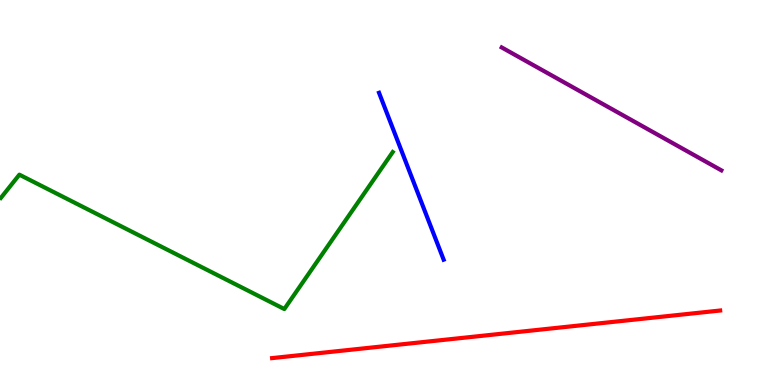[{'lines': ['blue', 'red'], 'intersections': []}, {'lines': ['green', 'red'], 'intersections': []}, {'lines': ['purple', 'red'], 'intersections': []}, {'lines': ['blue', 'green'], 'intersections': []}, {'lines': ['blue', 'purple'], 'intersections': []}, {'lines': ['green', 'purple'], 'intersections': []}]